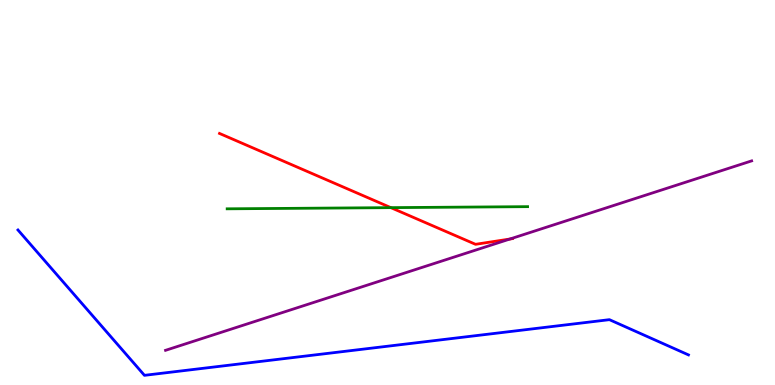[{'lines': ['blue', 'red'], 'intersections': []}, {'lines': ['green', 'red'], 'intersections': [{'x': 5.04, 'y': 4.61}]}, {'lines': ['purple', 'red'], 'intersections': [{'x': 6.58, 'y': 3.79}]}, {'lines': ['blue', 'green'], 'intersections': []}, {'lines': ['blue', 'purple'], 'intersections': []}, {'lines': ['green', 'purple'], 'intersections': []}]